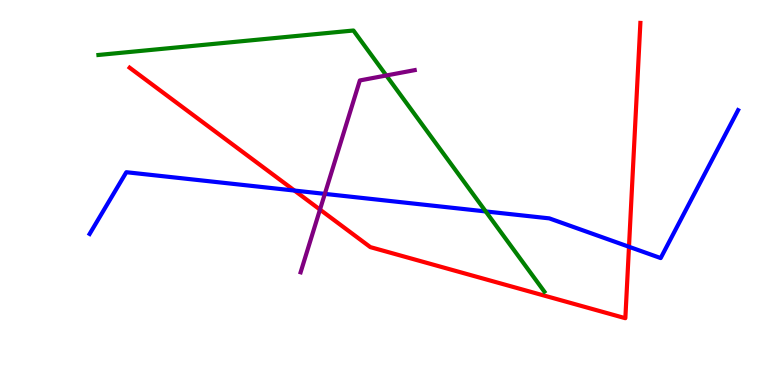[{'lines': ['blue', 'red'], 'intersections': [{'x': 3.8, 'y': 5.05}, {'x': 8.12, 'y': 3.59}]}, {'lines': ['green', 'red'], 'intersections': []}, {'lines': ['purple', 'red'], 'intersections': [{'x': 4.13, 'y': 4.56}]}, {'lines': ['blue', 'green'], 'intersections': [{'x': 6.27, 'y': 4.51}]}, {'lines': ['blue', 'purple'], 'intersections': [{'x': 4.19, 'y': 4.96}]}, {'lines': ['green', 'purple'], 'intersections': [{'x': 4.98, 'y': 8.04}]}]